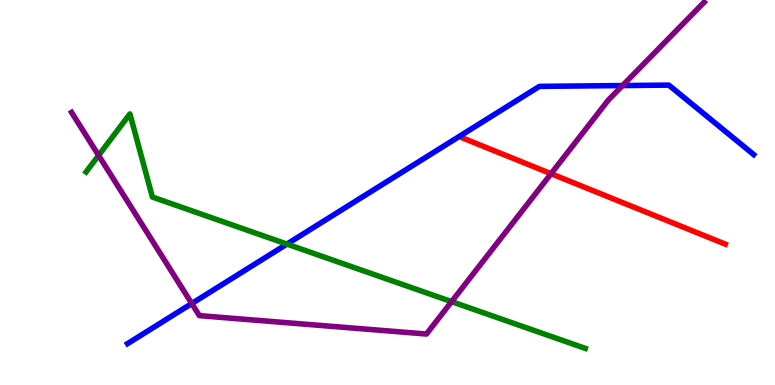[{'lines': ['blue', 'red'], 'intersections': []}, {'lines': ['green', 'red'], 'intersections': []}, {'lines': ['purple', 'red'], 'intersections': [{'x': 7.11, 'y': 5.49}]}, {'lines': ['blue', 'green'], 'intersections': [{'x': 3.7, 'y': 3.66}]}, {'lines': ['blue', 'purple'], 'intersections': [{'x': 2.47, 'y': 2.12}, {'x': 8.03, 'y': 7.78}]}, {'lines': ['green', 'purple'], 'intersections': [{'x': 1.27, 'y': 5.96}, {'x': 5.83, 'y': 2.17}]}]